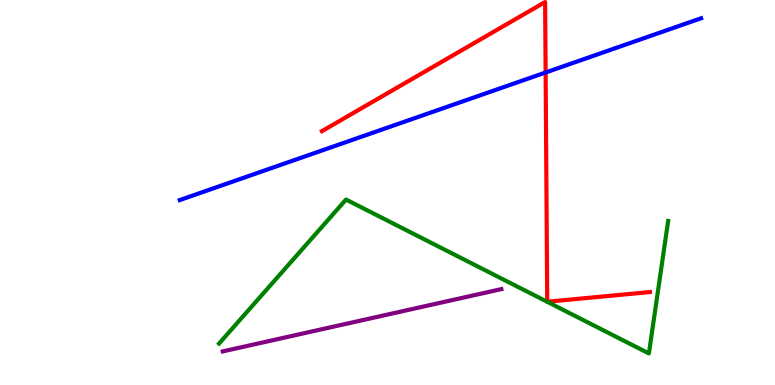[{'lines': ['blue', 'red'], 'intersections': [{'x': 7.04, 'y': 8.12}]}, {'lines': ['green', 'red'], 'intersections': []}, {'lines': ['purple', 'red'], 'intersections': []}, {'lines': ['blue', 'green'], 'intersections': []}, {'lines': ['blue', 'purple'], 'intersections': []}, {'lines': ['green', 'purple'], 'intersections': []}]